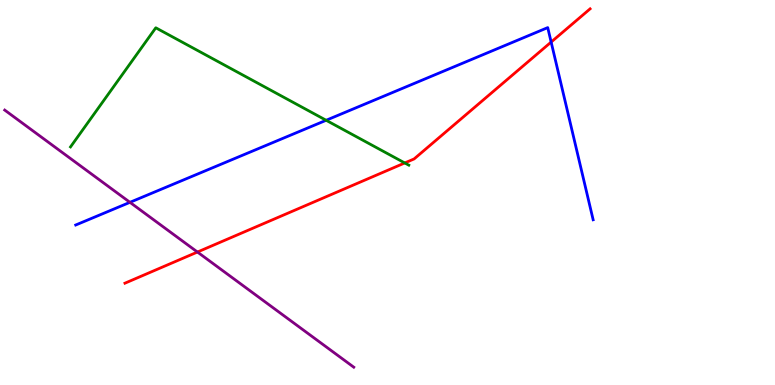[{'lines': ['blue', 'red'], 'intersections': [{'x': 7.11, 'y': 8.91}]}, {'lines': ['green', 'red'], 'intersections': [{'x': 5.22, 'y': 5.77}]}, {'lines': ['purple', 'red'], 'intersections': [{'x': 2.55, 'y': 3.45}]}, {'lines': ['blue', 'green'], 'intersections': [{'x': 4.21, 'y': 6.88}]}, {'lines': ['blue', 'purple'], 'intersections': [{'x': 1.68, 'y': 4.74}]}, {'lines': ['green', 'purple'], 'intersections': []}]